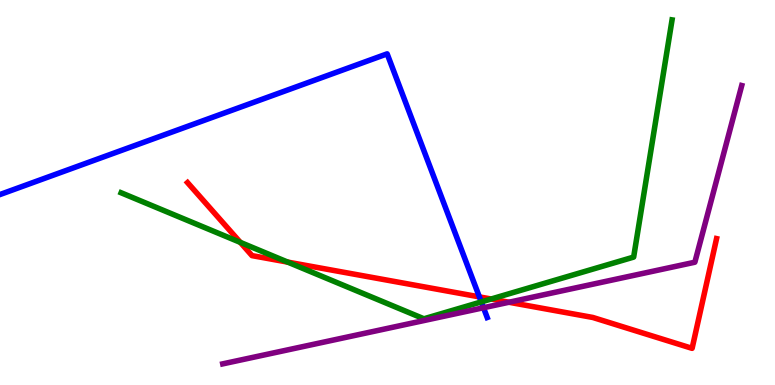[{'lines': ['blue', 'red'], 'intersections': [{'x': 6.19, 'y': 2.29}]}, {'lines': ['green', 'red'], 'intersections': [{'x': 3.1, 'y': 3.7}, {'x': 3.71, 'y': 3.19}, {'x': 6.34, 'y': 2.23}]}, {'lines': ['purple', 'red'], 'intersections': [{'x': 6.57, 'y': 2.15}]}, {'lines': ['blue', 'green'], 'intersections': [{'x': 6.21, 'y': 2.16}]}, {'lines': ['blue', 'purple'], 'intersections': [{'x': 6.24, 'y': 2.01}]}, {'lines': ['green', 'purple'], 'intersections': []}]